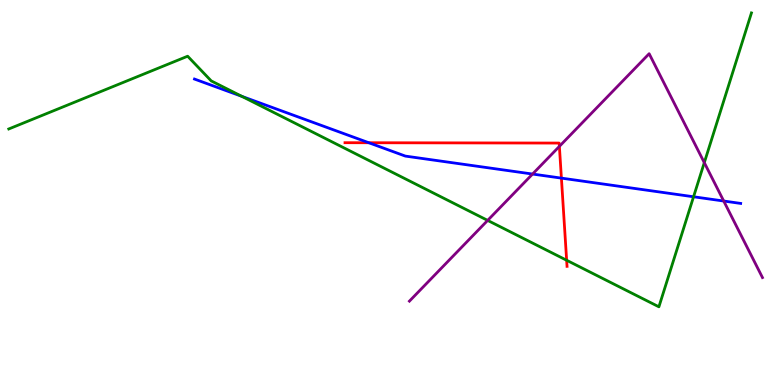[{'lines': ['blue', 'red'], 'intersections': [{'x': 4.76, 'y': 6.29}, {'x': 7.24, 'y': 5.37}]}, {'lines': ['green', 'red'], 'intersections': [{'x': 7.31, 'y': 3.24}]}, {'lines': ['purple', 'red'], 'intersections': [{'x': 7.22, 'y': 6.2}]}, {'lines': ['blue', 'green'], 'intersections': [{'x': 3.12, 'y': 7.5}, {'x': 8.95, 'y': 4.89}]}, {'lines': ['blue', 'purple'], 'intersections': [{'x': 6.87, 'y': 5.48}, {'x': 9.34, 'y': 4.78}]}, {'lines': ['green', 'purple'], 'intersections': [{'x': 6.29, 'y': 4.28}, {'x': 9.09, 'y': 5.78}]}]